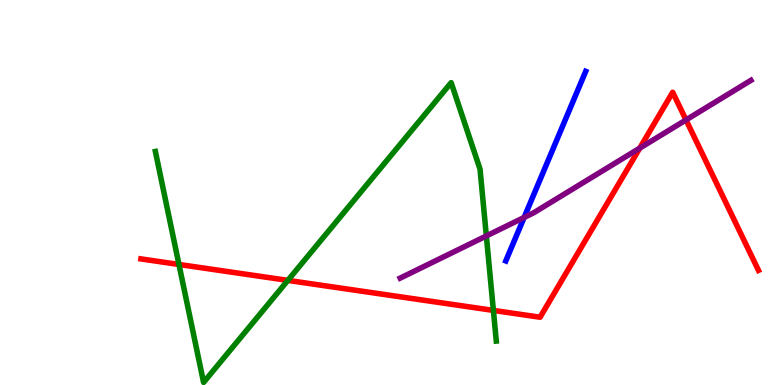[{'lines': ['blue', 'red'], 'intersections': []}, {'lines': ['green', 'red'], 'intersections': [{'x': 2.31, 'y': 3.13}, {'x': 3.71, 'y': 2.72}, {'x': 6.37, 'y': 1.94}]}, {'lines': ['purple', 'red'], 'intersections': [{'x': 8.26, 'y': 6.15}, {'x': 8.85, 'y': 6.89}]}, {'lines': ['blue', 'green'], 'intersections': []}, {'lines': ['blue', 'purple'], 'intersections': [{'x': 6.76, 'y': 4.35}]}, {'lines': ['green', 'purple'], 'intersections': [{'x': 6.28, 'y': 3.87}]}]